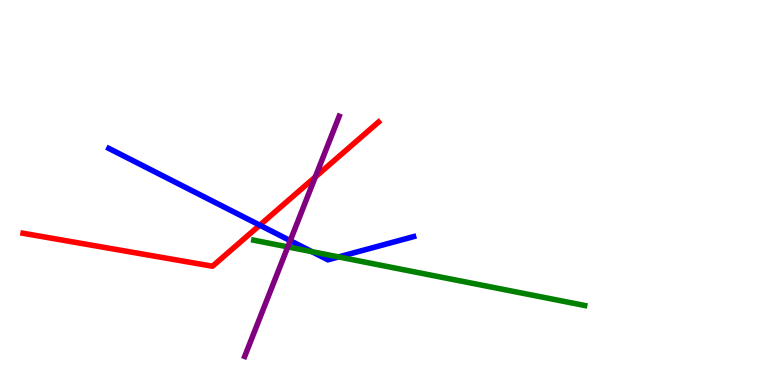[{'lines': ['blue', 'red'], 'intersections': [{'x': 3.35, 'y': 4.15}]}, {'lines': ['green', 'red'], 'intersections': []}, {'lines': ['purple', 'red'], 'intersections': [{'x': 4.07, 'y': 5.4}]}, {'lines': ['blue', 'green'], 'intersections': [{'x': 4.02, 'y': 3.46}, {'x': 4.37, 'y': 3.33}]}, {'lines': ['blue', 'purple'], 'intersections': [{'x': 3.75, 'y': 3.75}]}, {'lines': ['green', 'purple'], 'intersections': [{'x': 3.71, 'y': 3.59}]}]